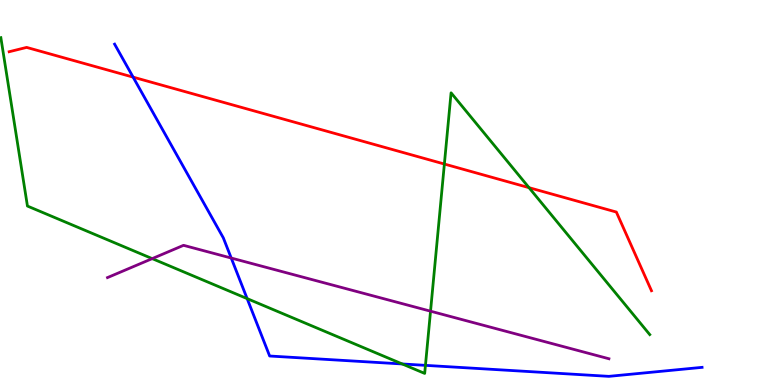[{'lines': ['blue', 'red'], 'intersections': [{'x': 1.72, 'y': 8.0}]}, {'lines': ['green', 'red'], 'intersections': [{'x': 5.73, 'y': 5.74}, {'x': 6.83, 'y': 5.13}]}, {'lines': ['purple', 'red'], 'intersections': []}, {'lines': ['blue', 'green'], 'intersections': [{'x': 3.19, 'y': 2.24}, {'x': 5.19, 'y': 0.546}, {'x': 5.49, 'y': 0.51}]}, {'lines': ['blue', 'purple'], 'intersections': [{'x': 2.98, 'y': 3.3}]}, {'lines': ['green', 'purple'], 'intersections': [{'x': 1.96, 'y': 3.28}, {'x': 5.56, 'y': 1.92}]}]